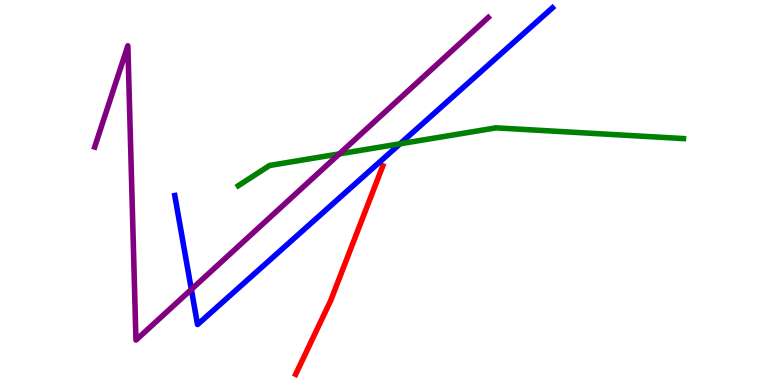[{'lines': ['blue', 'red'], 'intersections': []}, {'lines': ['green', 'red'], 'intersections': []}, {'lines': ['purple', 'red'], 'intersections': []}, {'lines': ['blue', 'green'], 'intersections': [{'x': 5.16, 'y': 6.27}]}, {'lines': ['blue', 'purple'], 'intersections': [{'x': 2.47, 'y': 2.48}]}, {'lines': ['green', 'purple'], 'intersections': [{'x': 4.38, 'y': 6.0}]}]